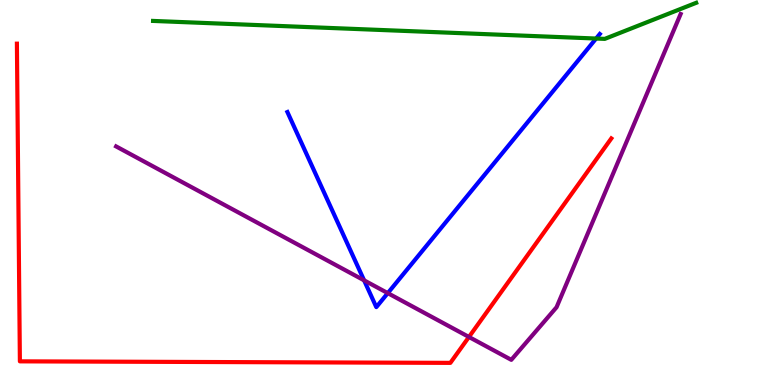[{'lines': ['blue', 'red'], 'intersections': []}, {'lines': ['green', 'red'], 'intersections': []}, {'lines': ['purple', 'red'], 'intersections': [{'x': 6.05, 'y': 1.25}]}, {'lines': ['blue', 'green'], 'intersections': [{'x': 7.69, 'y': 9.0}]}, {'lines': ['blue', 'purple'], 'intersections': [{'x': 4.7, 'y': 2.72}, {'x': 5.0, 'y': 2.39}]}, {'lines': ['green', 'purple'], 'intersections': []}]